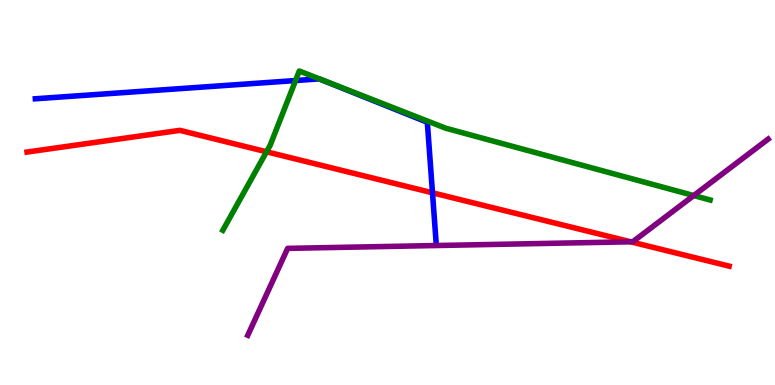[{'lines': ['blue', 'red'], 'intersections': [{'x': 5.58, 'y': 4.99}]}, {'lines': ['green', 'red'], 'intersections': [{'x': 3.44, 'y': 6.06}]}, {'lines': ['purple', 'red'], 'intersections': [{'x': 8.14, 'y': 3.72}]}, {'lines': ['blue', 'green'], 'intersections': [{'x': 3.81, 'y': 7.91}]}, {'lines': ['blue', 'purple'], 'intersections': []}, {'lines': ['green', 'purple'], 'intersections': [{'x': 8.95, 'y': 4.92}]}]